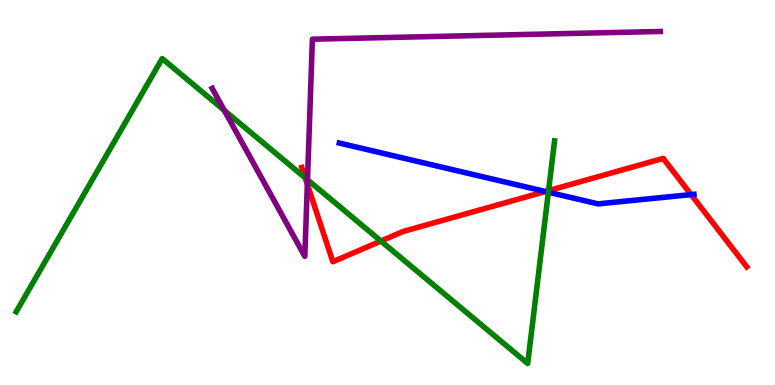[{'lines': ['blue', 'red'], 'intersections': [{'x': 7.04, 'y': 5.03}, {'x': 8.92, 'y': 4.95}]}, {'lines': ['green', 'red'], 'intersections': [{'x': 3.94, 'y': 5.38}, {'x': 4.92, 'y': 3.74}, {'x': 7.08, 'y': 5.05}]}, {'lines': ['purple', 'red'], 'intersections': [{'x': 3.97, 'y': 5.21}]}, {'lines': ['blue', 'green'], 'intersections': [{'x': 7.08, 'y': 5.01}]}, {'lines': ['blue', 'purple'], 'intersections': []}, {'lines': ['green', 'purple'], 'intersections': [{'x': 2.89, 'y': 7.13}, {'x': 3.97, 'y': 5.33}]}]